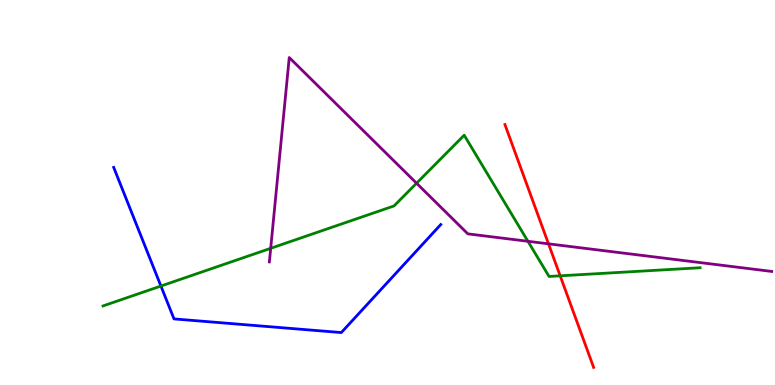[{'lines': ['blue', 'red'], 'intersections': []}, {'lines': ['green', 'red'], 'intersections': [{'x': 7.23, 'y': 2.84}]}, {'lines': ['purple', 'red'], 'intersections': [{'x': 7.08, 'y': 3.67}]}, {'lines': ['blue', 'green'], 'intersections': [{'x': 2.08, 'y': 2.57}]}, {'lines': ['blue', 'purple'], 'intersections': []}, {'lines': ['green', 'purple'], 'intersections': [{'x': 3.49, 'y': 3.55}, {'x': 5.37, 'y': 5.24}, {'x': 6.81, 'y': 3.73}]}]